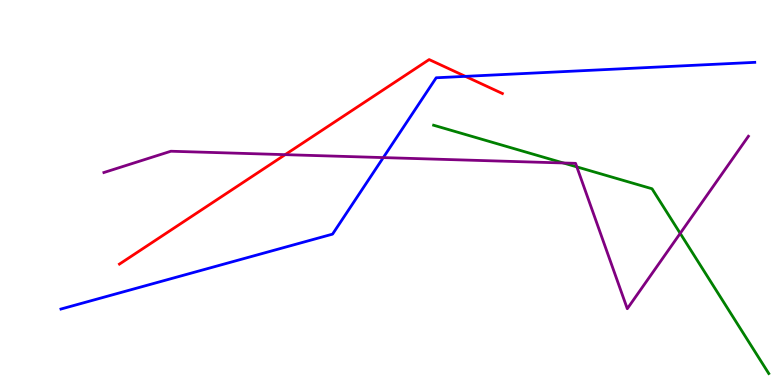[{'lines': ['blue', 'red'], 'intersections': [{'x': 6.0, 'y': 8.02}]}, {'lines': ['green', 'red'], 'intersections': []}, {'lines': ['purple', 'red'], 'intersections': [{'x': 3.68, 'y': 5.98}]}, {'lines': ['blue', 'green'], 'intersections': []}, {'lines': ['blue', 'purple'], 'intersections': [{'x': 4.95, 'y': 5.91}]}, {'lines': ['green', 'purple'], 'intersections': [{'x': 7.27, 'y': 5.77}, {'x': 7.44, 'y': 5.67}, {'x': 8.78, 'y': 3.94}]}]